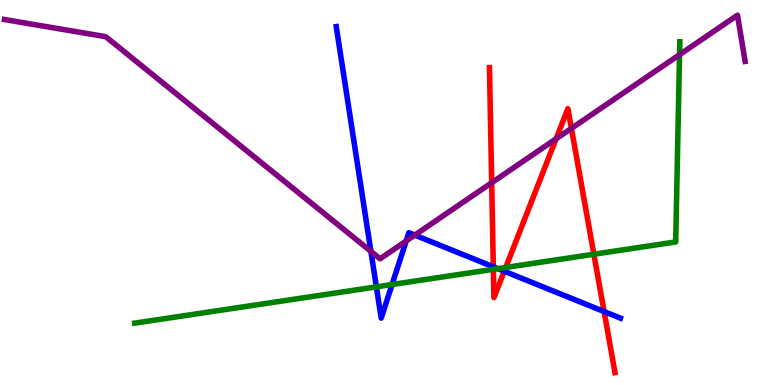[{'lines': ['blue', 'red'], 'intersections': [{'x': 6.37, 'y': 3.07}, {'x': 6.51, 'y': 2.96}, {'x': 7.79, 'y': 1.91}]}, {'lines': ['green', 'red'], 'intersections': [{'x': 6.37, 'y': 3.0}, {'x': 6.53, 'y': 3.05}, {'x': 7.66, 'y': 3.4}]}, {'lines': ['purple', 'red'], 'intersections': [{'x': 6.34, 'y': 5.25}, {'x': 7.18, 'y': 6.39}, {'x': 7.37, 'y': 6.67}]}, {'lines': ['blue', 'green'], 'intersections': [{'x': 4.86, 'y': 2.55}, {'x': 5.06, 'y': 2.61}, {'x': 6.42, 'y': 3.02}]}, {'lines': ['blue', 'purple'], 'intersections': [{'x': 4.79, 'y': 3.47}, {'x': 5.24, 'y': 3.74}, {'x': 5.35, 'y': 3.89}]}, {'lines': ['green', 'purple'], 'intersections': [{'x': 8.77, 'y': 8.58}]}]